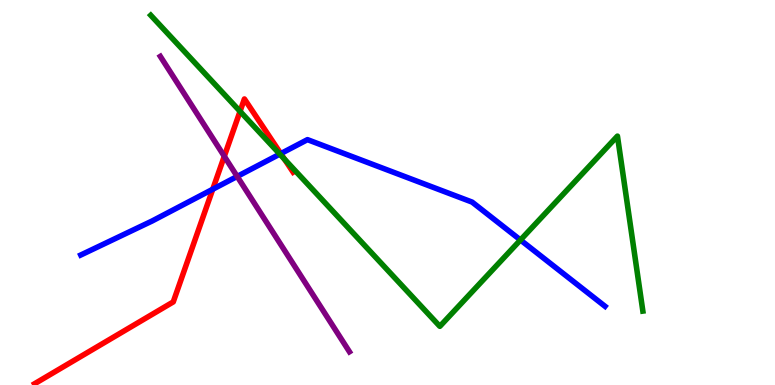[{'lines': ['blue', 'red'], 'intersections': [{'x': 2.75, 'y': 5.08}, {'x': 3.62, 'y': 6.01}]}, {'lines': ['green', 'red'], 'intersections': [{'x': 3.1, 'y': 7.11}, {'x': 3.67, 'y': 5.87}]}, {'lines': ['purple', 'red'], 'intersections': [{'x': 2.89, 'y': 5.94}]}, {'lines': ['blue', 'green'], 'intersections': [{'x': 3.61, 'y': 6.0}, {'x': 6.72, 'y': 3.77}]}, {'lines': ['blue', 'purple'], 'intersections': [{'x': 3.06, 'y': 5.42}]}, {'lines': ['green', 'purple'], 'intersections': []}]